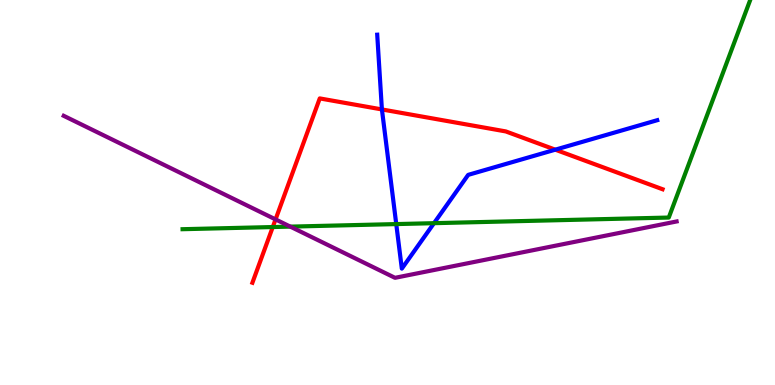[{'lines': ['blue', 'red'], 'intersections': [{'x': 4.93, 'y': 7.16}, {'x': 7.17, 'y': 6.11}]}, {'lines': ['green', 'red'], 'intersections': [{'x': 3.52, 'y': 4.1}]}, {'lines': ['purple', 'red'], 'intersections': [{'x': 3.56, 'y': 4.3}]}, {'lines': ['blue', 'green'], 'intersections': [{'x': 5.11, 'y': 4.18}, {'x': 5.6, 'y': 4.2}]}, {'lines': ['blue', 'purple'], 'intersections': []}, {'lines': ['green', 'purple'], 'intersections': [{'x': 3.75, 'y': 4.11}]}]